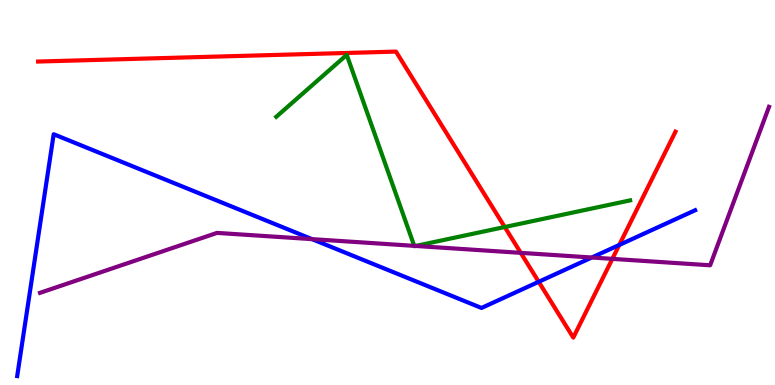[{'lines': ['blue', 'red'], 'intersections': [{'x': 6.95, 'y': 2.68}, {'x': 7.99, 'y': 3.64}]}, {'lines': ['green', 'red'], 'intersections': [{'x': 6.51, 'y': 4.1}]}, {'lines': ['purple', 'red'], 'intersections': [{'x': 6.72, 'y': 3.43}, {'x': 7.9, 'y': 3.28}]}, {'lines': ['blue', 'green'], 'intersections': []}, {'lines': ['blue', 'purple'], 'intersections': [{'x': 4.03, 'y': 3.79}, {'x': 7.64, 'y': 3.31}]}, {'lines': ['green', 'purple'], 'intersections': [{'x': 5.35, 'y': 3.61}, {'x': 5.36, 'y': 3.61}]}]